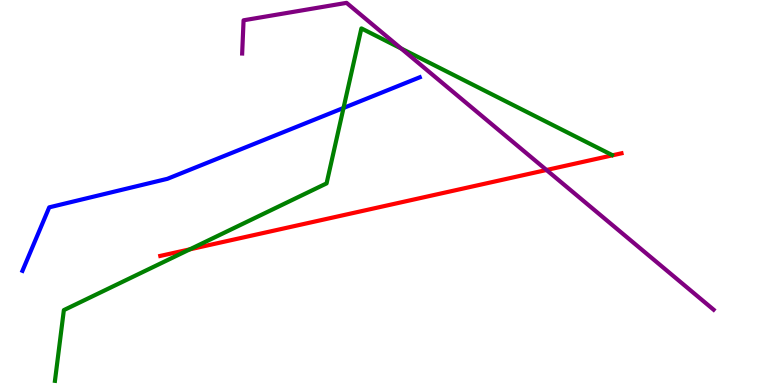[{'lines': ['blue', 'red'], 'intersections': []}, {'lines': ['green', 'red'], 'intersections': [{'x': 2.45, 'y': 3.52}]}, {'lines': ['purple', 'red'], 'intersections': [{'x': 7.05, 'y': 5.58}]}, {'lines': ['blue', 'green'], 'intersections': [{'x': 4.43, 'y': 7.2}]}, {'lines': ['blue', 'purple'], 'intersections': []}, {'lines': ['green', 'purple'], 'intersections': [{'x': 5.18, 'y': 8.74}]}]